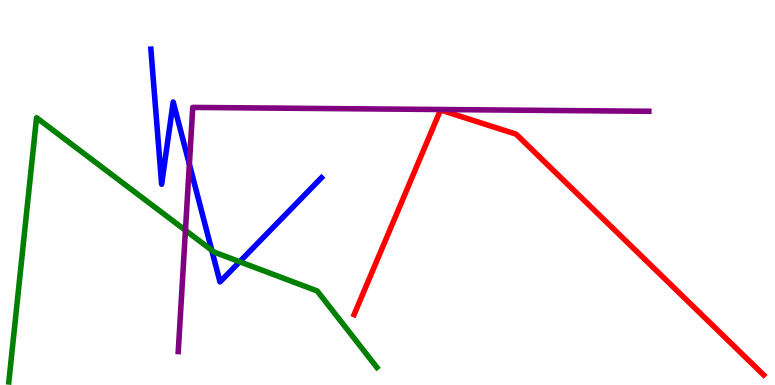[{'lines': ['blue', 'red'], 'intersections': []}, {'lines': ['green', 'red'], 'intersections': []}, {'lines': ['purple', 'red'], 'intersections': []}, {'lines': ['blue', 'green'], 'intersections': [{'x': 2.73, 'y': 3.5}, {'x': 3.09, 'y': 3.2}]}, {'lines': ['blue', 'purple'], 'intersections': [{'x': 2.44, 'y': 5.74}]}, {'lines': ['green', 'purple'], 'intersections': [{'x': 2.39, 'y': 4.02}]}]